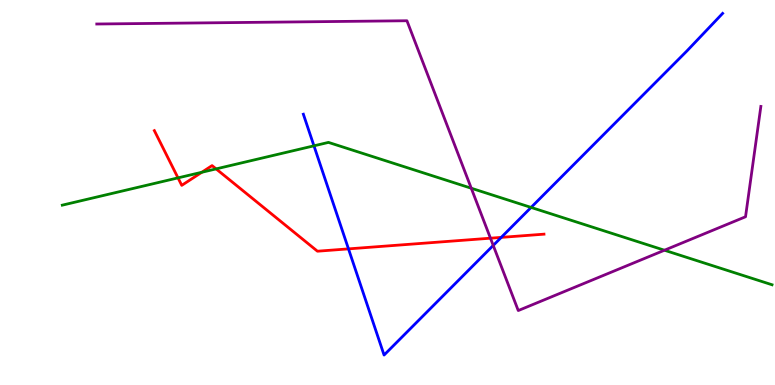[{'lines': ['blue', 'red'], 'intersections': [{'x': 4.5, 'y': 3.54}, {'x': 6.47, 'y': 3.83}]}, {'lines': ['green', 'red'], 'intersections': [{'x': 2.3, 'y': 5.38}, {'x': 2.6, 'y': 5.53}, {'x': 2.79, 'y': 5.61}]}, {'lines': ['purple', 'red'], 'intersections': [{'x': 6.33, 'y': 3.81}]}, {'lines': ['blue', 'green'], 'intersections': [{'x': 4.05, 'y': 6.21}, {'x': 6.85, 'y': 4.61}]}, {'lines': ['blue', 'purple'], 'intersections': [{'x': 6.36, 'y': 3.63}]}, {'lines': ['green', 'purple'], 'intersections': [{'x': 6.08, 'y': 5.11}, {'x': 8.57, 'y': 3.5}]}]